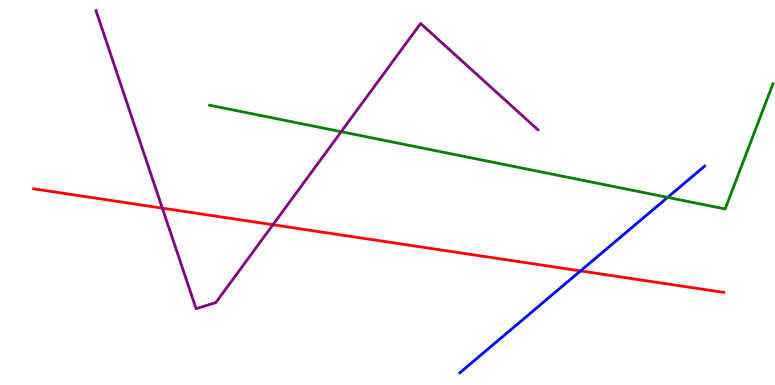[{'lines': ['blue', 'red'], 'intersections': [{'x': 7.49, 'y': 2.96}]}, {'lines': ['green', 'red'], 'intersections': []}, {'lines': ['purple', 'red'], 'intersections': [{'x': 2.09, 'y': 4.59}, {'x': 3.52, 'y': 4.16}]}, {'lines': ['blue', 'green'], 'intersections': [{'x': 8.61, 'y': 4.87}]}, {'lines': ['blue', 'purple'], 'intersections': []}, {'lines': ['green', 'purple'], 'intersections': [{'x': 4.4, 'y': 6.58}]}]